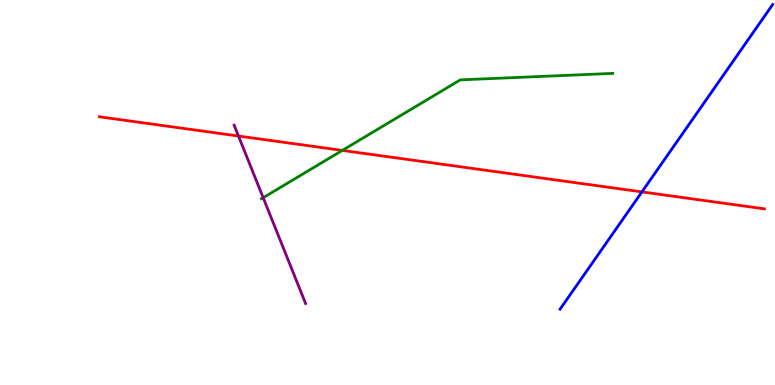[{'lines': ['blue', 'red'], 'intersections': [{'x': 8.28, 'y': 5.02}]}, {'lines': ['green', 'red'], 'intersections': [{'x': 4.42, 'y': 6.09}]}, {'lines': ['purple', 'red'], 'intersections': [{'x': 3.08, 'y': 6.47}]}, {'lines': ['blue', 'green'], 'intersections': []}, {'lines': ['blue', 'purple'], 'intersections': []}, {'lines': ['green', 'purple'], 'intersections': [{'x': 3.4, 'y': 4.86}]}]